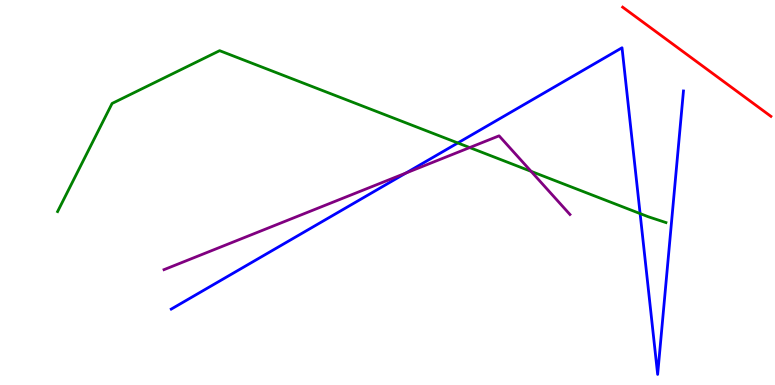[{'lines': ['blue', 'red'], 'intersections': []}, {'lines': ['green', 'red'], 'intersections': []}, {'lines': ['purple', 'red'], 'intersections': []}, {'lines': ['blue', 'green'], 'intersections': [{'x': 5.91, 'y': 6.29}, {'x': 8.26, 'y': 4.45}]}, {'lines': ['blue', 'purple'], 'intersections': [{'x': 5.24, 'y': 5.51}]}, {'lines': ['green', 'purple'], 'intersections': [{'x': 6.06, 'y': 6.17}, {'x': 6.85, 'y': 5.55}]}]